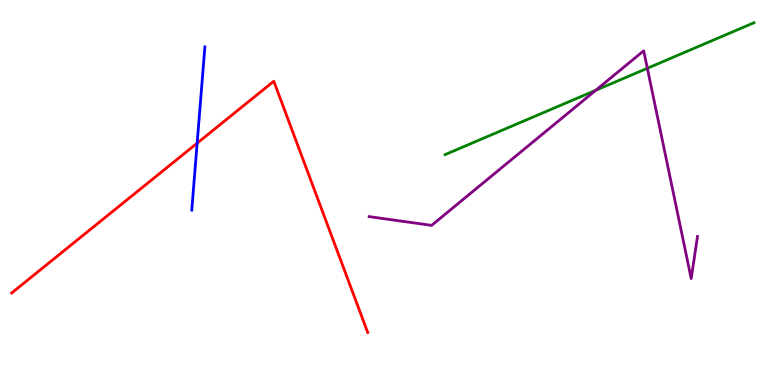[{'lines': ['blue', 'red'], 'intersections': [{'x': 2.54, 'y': 6.28}]}, {'lines': ['green', 'red'], 'intersections': []}, {'lines': ['purple', 'red'], 'intersections': []}, {'lines': ['blue', 'green'], 'intersections': []}, {'lines': ['blue', 'purple'], 'intersections': []}, {'lines': ['green', 'purple'], 'intersections': [{'x': 7.69, 'y': 7.65}, {'x': 8.35, 'y': 8.23}]}]